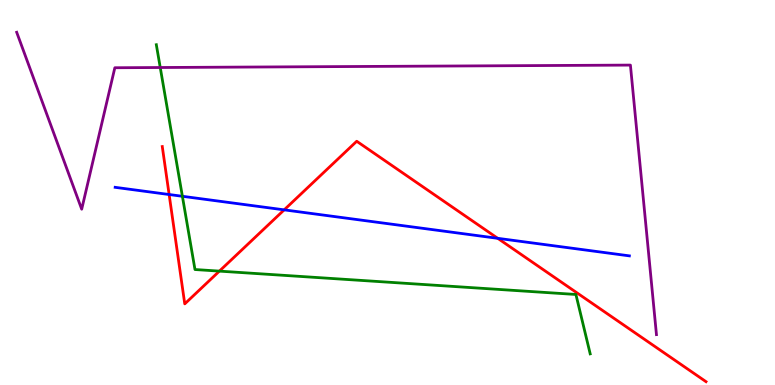[{'lines': ['blue', 'red'], 'intersections': [{'x': 2.18, 'y': 4.95}, {'x': 3.67, 'y': 4.55}, {'x': 6.42, 'y': 3.81}]}, {'lines': ['green', 'red'], 'intersections': [{'x': 2.83, 'y': 2.96}]}, {'lines': ['purple', 'red'], 'intersections': []}, {'lines': ['blue', 'green'], 'intersections': [{'x': 2.35, 'y': 4.9}]}, {'lines': ['blue', 'purple'], 'intersections': []}, {'lines': ['green', 'purple'], 'intersections': [{'x': 2.07, 'y': 8.25}]}]